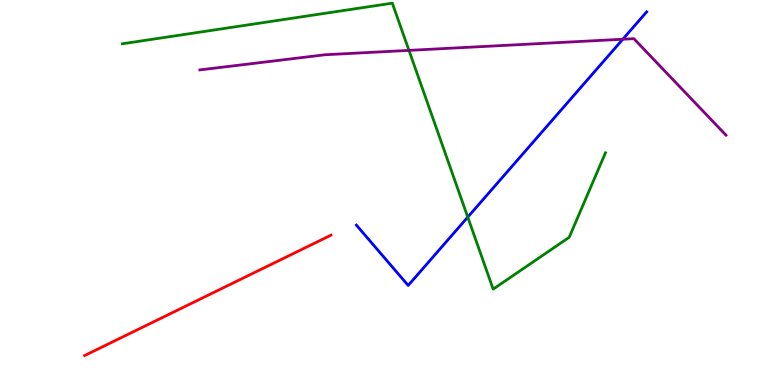[{'lines': ['blue', 'red'], 'intersections': []}, {'lines': ['green', 'red'], 'intersections': []}, {'lines': ['purple', 'red'], 'intersections': []}, {'lines': ['blue', 'green'], 'intersections': [{'x': 6.04, 'y': 4.36}]}, {'lines': ['blue', 'purple'], 'intersections': [{'x': 8.04, 'y': 8.98}]}, {'lines': ['green', 'purple'], 'intersections': [{'x': 5.28, 'y': 8.69}]}]